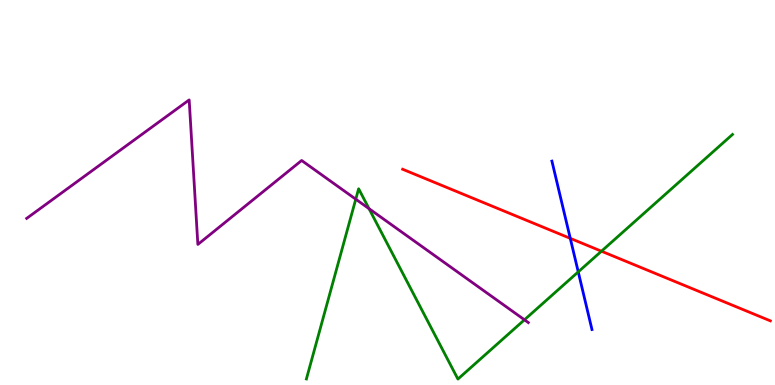[{'lines': ['blue', 'red'], 'intersections': [{'x': 7.36, 'y': 3.81}]}, {'lines': ['green', 'red'], 'intersections': [{'x': 7.76, 'y': 3.47}]}, {'lines': ['purple', 'red'], 'intersections': []}, {'lines': ['blue', 'green'], 'intersections': [{'x': 7.46, 'y': 2.94}]}, {'lines': ['blue', 'purple'], 'intersections': []}, {'lines': ['green', 'purple'], 'intersections': [{'x': 4.59, 'y': 4.83}, {'x': 4.76, 'y': 4.58}, {'x': 6.77, 'y': 1.69}]}]